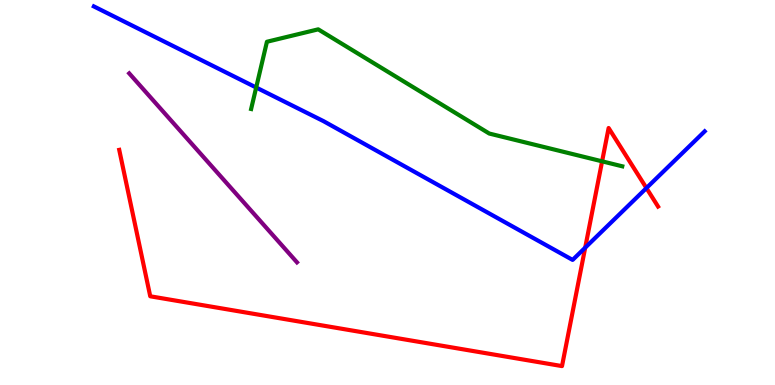[{'lines': ['blue', 'red'], 'intersections': [{'x': 7.55, 'y': 3.57}, {'x': 8.34, 'y': 5.12}]}, {'lines': ['green', 'red'], 'intersections': [{'x': 7.77, 'y': 5.81}]}, {'lines': ['purple', 'red'], 'intersections': []}, {'lines': ['blue', 'green'], 'intersections': [{'x': 3.31, 'y': 7.73}]}, {'lines': ['blue', 'purple'], 'intersections': []}, {'lines': ['green', 'purple'], 'intersections': []}]